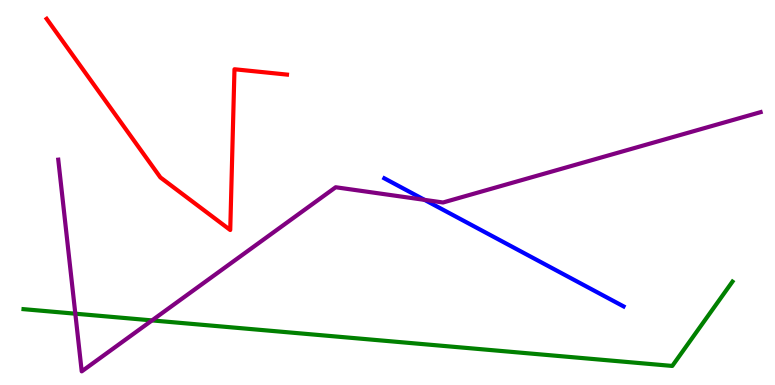[{'lines': ['blue', 'red'], 'intersections': []}, {'lines': ['green', 'red'], 'intersections': []}, {'lines': ['purple', 'red'], 'intersections': []}, {'lines': ['blue', 'green'], 'intersections': []}, {'lines': ['blue', 'purple'], 'intersections': [{'x': 5.48, 'y': 4.81}]}, {'lines': ['green', 'purple'], 'intersections': [{'x': 0.972, 'y': 1.85}, {'x': 1.96, 'y': 1.68}]}]